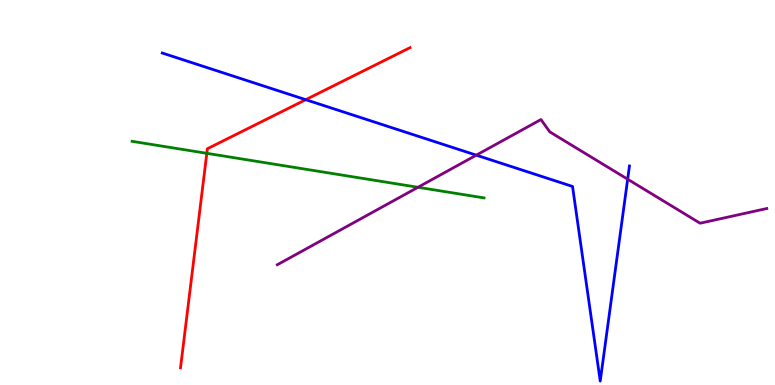[{'lines': ['blue', 'red'], 'intersections': [{'x': 3.94, 'y': 7.41}]}, {'lines': ['green', 'red'], 'intersections': [{'x': 2.67, 'y': 6.02}]}, {'lines': ['purple', 'red'], 'intersections': []}, {'lines': ['blue', 'green'], 'intersections': []}, {'lines': ['blue', 'purple'], 'intersections': [{'x': 6.15, 'y': 5.97}, {'x': 8.1, 'y': 5.35}]}, {'lines': ['green', 'purple'], 'intersections': [{'x': 5.39, 'y': 5.14}]}]